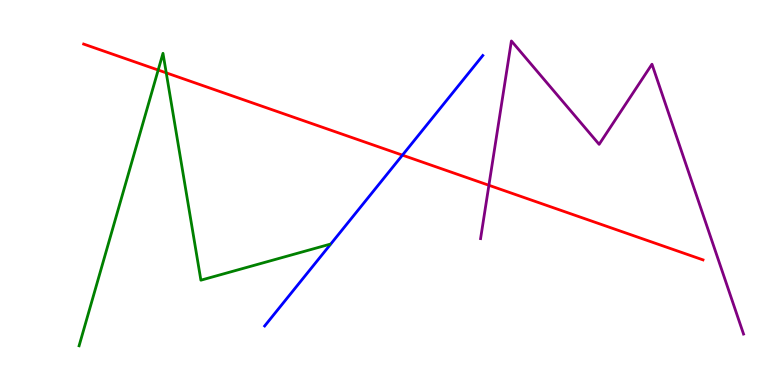[{'lines': ['blue', 'red'], 'intersections': [{'x': 5.19, 'y': 5.97}]}, {'lines': ['green', 'red'], 'intersections': [{'x': 2.04, 'y': 8.18}, {'x': 2.15, 'y': 8.11}]}, {'lines': ['purple', 'red'], 'intersections': [{'x': 6.31, 'y': 5.19}]}, {'lines': ['blue', 'green'], 'intersections': []}, {'lines': ['blue', 'purple'], 'intersections': []}, {'lines': ['green', 'purple'], 'intersections': []}]